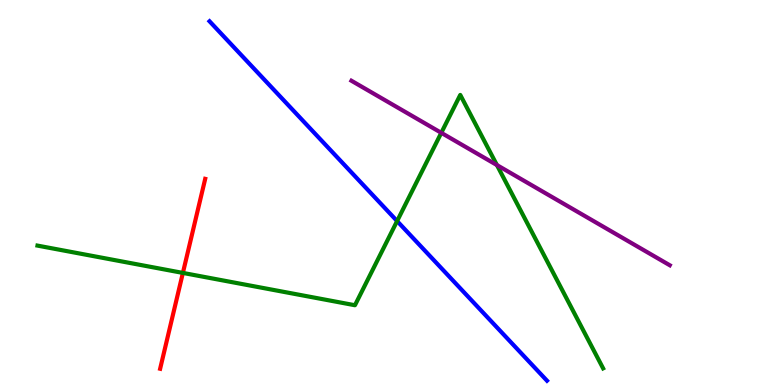[{'lines': ['blue', 'red'], 'intersections': []}, {'lines': ['green', 'red'], 'intersections': [{'x': 2.36, 'y': 2.91}]}, {'lines': ['purple', 'red'], 'intersections': []}, {'lines': ['blue', 'green'], 'intersections': [{'x': 5.12, 'y': 4.26}]}, {'lines': ['blue', 'purple'], 'intersections': []}, {'lines': ['green', 'purple'], 'intersections': [{'x': 5.69, 'y': 6.55}, {'x': 6.41, 'y': 5.71}]}]